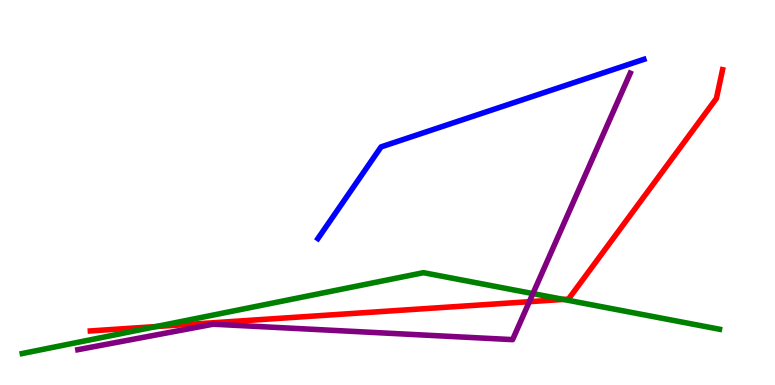[{'lines': ['blue', 'red'], 'intersections': []}, {'lines': ['green', 'red'], 'intersections': [{'x': 2.01, 'y': 1.52}, {'x': 7.27, 'y': 2.22}]}, {'lines': ['purple', 'red'], 'intersections': [{'x': 6.83, 'y': 2.16}]}, {'lines': ['blue', 'green'], 'intersections': []}, {'lines': ['blue', 'purple'], 'intersections': []}, {'lines': ['green', 'purple'], 'intersections': [{'x': 6.88, 'y': 2.37}]}]